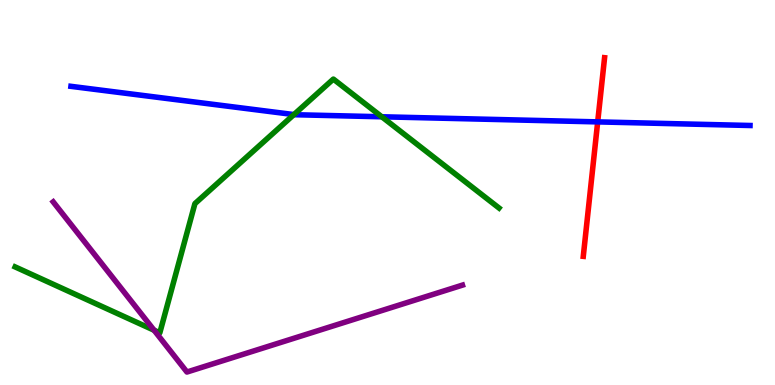[{'lines': ['blue', 'red'], 'intersections': [{'x': 7.71, 'y': 6.83}]}, {'lines': ['green', 'red'], 'intersections': []}, {'lines': ['purple', 'red'], 'intersections': []}, {'lines': ['blue', 'green'], 'intersections': [{'x': 3.79, 'y': 7.02}, {'x': 4.93, 'y': 6.97}]}, {'lines': ['blue', 'purple'], 'intersections': []}, {'lines': ['green', 'purple'], 'intersections': [{'x': 1.99, 'y': 1.42}]}]